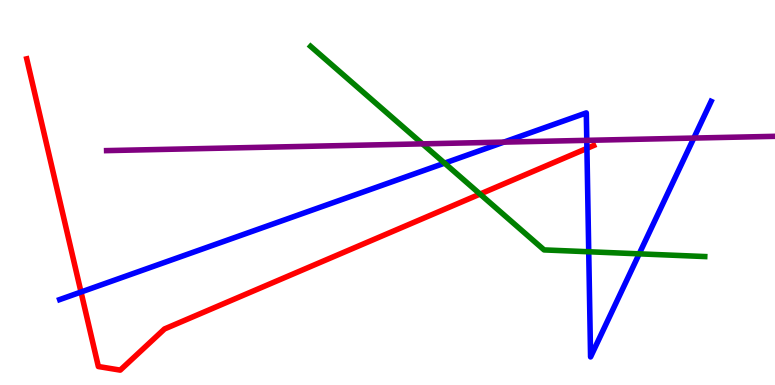[{'lines': ['blue', 'red'], 'intersections': [{'x': 1.05, 'y': 2.41}, {'x': 7.57, 'y': 6.15}]}, {'lines': ['green', 'red'], 'intersections': [{'x': 6.19, 'y': 4.96}]}, {'lines': ['purple', 'red'], 'intersections': []}, {'lines': ['blue', 'green'], 'intersections': [{'x': 5.74, 'y': 5.76}, {'x': 7.6, 'y': 3.46}, {'x': 8.25, 'y': 3.41}]}, {'lines': ['blue', 'purple'], 'intersections': [{'x': 6.5, 'y': 6.31}, {'x': 7.57, 'y': 6.35}, {'x': 8.95, 'y': 6.41}]}, {'lines': ['green', 'purple'], 'intersections': [{'x': 5.45, 'y': 6.26}]}]